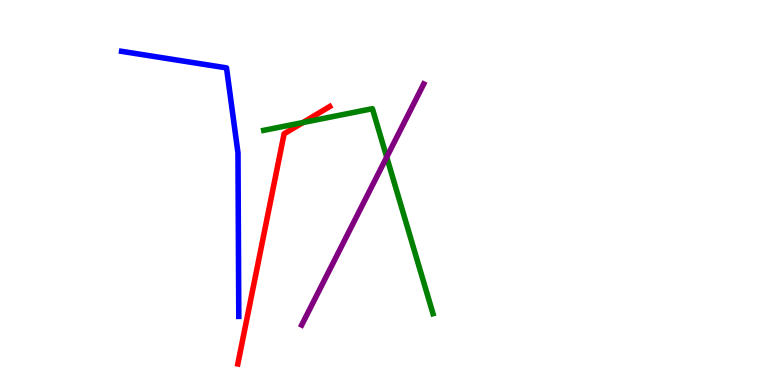[{'lines': ['blue', 'red'], 'intersections': []}, {'lines': ['green', 'red'], 'intersections': [{'x': 3.91, 'y': 6.82}]}, {'lines': ['purple', 'red'], 'intersections': []}, {'lines': ['blue', 'green'], 'intersections': []}, {'lines': ['blue', 'purple'], 'intersections': []}, {'lines': ['green', 'purple'], 'intersections': [{'x': 4.99, 'y': 5.92}]}]